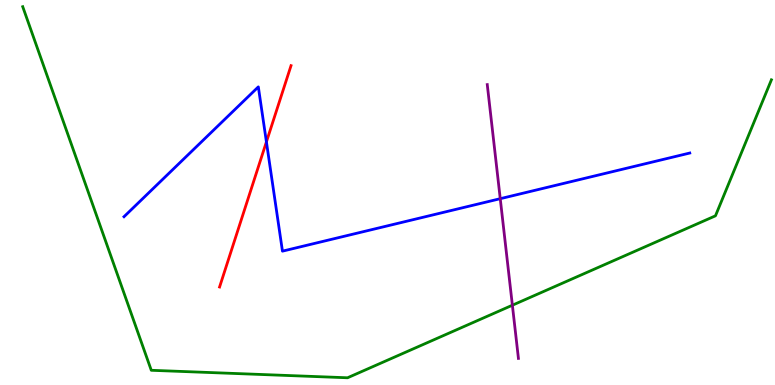[{'lines': ['blue', 'red'], 'intersections': [{'x': 3.44, 'y': 6.31}]}, {'lines': ['green', 'red'], 'intersections': []}, {'lines': ['purple', 'red'], 'intersections': []}, {'lines': ['blue', 'green'], 'intersections': []}, {'lines': ['blue', 'purple'], 'intersections': [{'x': 6.45, 'y': 4.84}]}, {'lines': ['green', 'purple'], 'intersections': [{'x': 6.61, 'y': 2.07}]}]